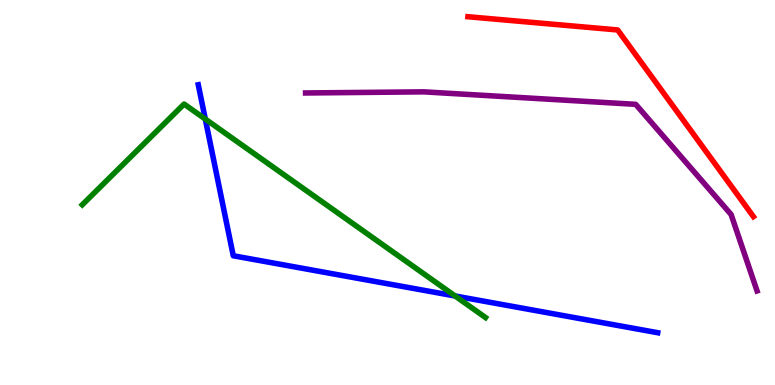[{'lines': ['blue', 'red'], 'intersections': []}, {'lines': ['green', 'red'], 'intersections': []}, {'lines': ['purple', 'red'], 'intersections': []}, {'lines': ['blue', 'green'], 'intersections': [{'x': 2.65, 'y': 6.91}, {'x': 5.87, 'y': 2.31}]}, {'lines': ['blue', 'purple'], 'intersections': []}, {'lines': ['green', 'purple'], 'intersections': []}]